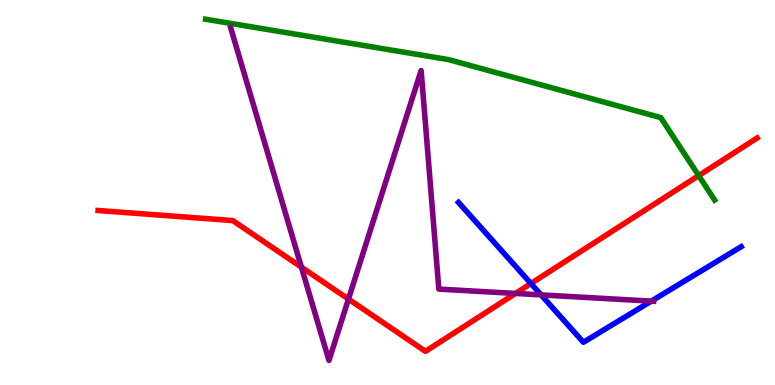[{'lines': ['blue', 'red'], 'intersections': [{'x': 6.85, 'y': 2.64}]}, {'lines': ['green', 'red'], 'intersections': [{'x': 9.02, 'y': 5.44}]}, {'lines': ['purple', 'red'], 'intersections': [{'x': 3.89, 'y': 3.06}, {'x': 4.5, 'y': 2.23}, {'x': 6.65, 'y': 2.38}]}, {'lines': ['blue', 'green'], 'intersections': []}, {'lines': ['blue', 'purple'], 'intersections': [{'x': 6.98, 'y': 2.34}, {'x': 8.4, 'y': 2.18}]}, {'lines': ['green', 'purple'], 'intersections': []}]